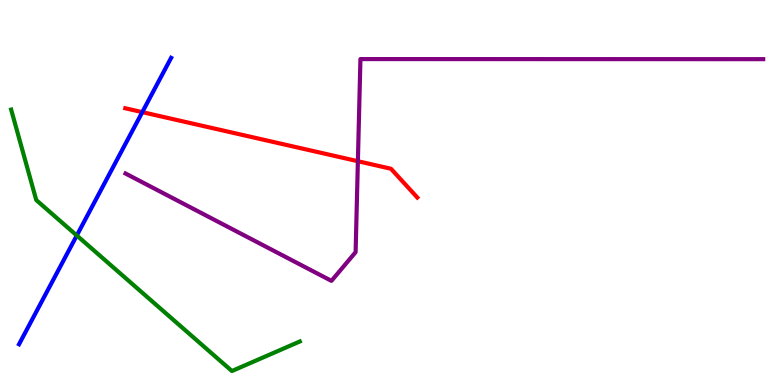[{'lines': ['blue', 'red'], 'intersections': [{'x': 1.84, 'y': 7.09}]}, {'lines': ['green', 'red'], 'intersections': []}, {'lines': ['purple', 'red'], 'intersections': [{'x': 4.62, 'y': 5.81}]}, {'lines': ['blue', 'green'], 'intersections': [{'x': 0.991, 'y': 3.88}]}, {'lines': ['blue', 'purple'], 'intersections': []}, {'lines': ['green', 'purple'], 'intersections': []}]